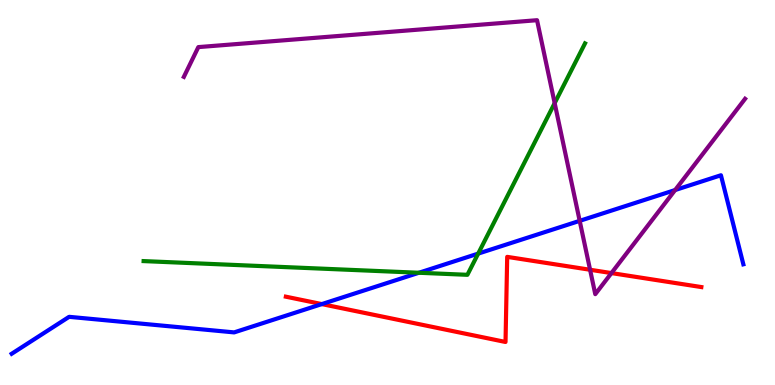[{'lines': ['blue', 'red'], 'intersections': [{'x': 4.15, 'y': 2.1}]}, {'lines': ['green', 'red'], 'intersections': []}, {'lines': ['purple', 'red'], 'intersections': [{'x': 7.61, 'y': 2.99}, {'x': 7.89, 'y': 2.91}]}, {'lines': ['blue', 'green'], 'intersections': [{'x': 5.4, 'y': 2.92}, {'x': 6.17, 'y': 3.41}]}, {'lines': ['blue', 'purple'], 'intersections': [{'x': 7.48, 'y': 4.26}, {'x': 8.71, 'y': 5.06}]}, {'lines': ['green', 'purple'], 'intersections': [{'x': 7.16, 'y': 7.32}]}]